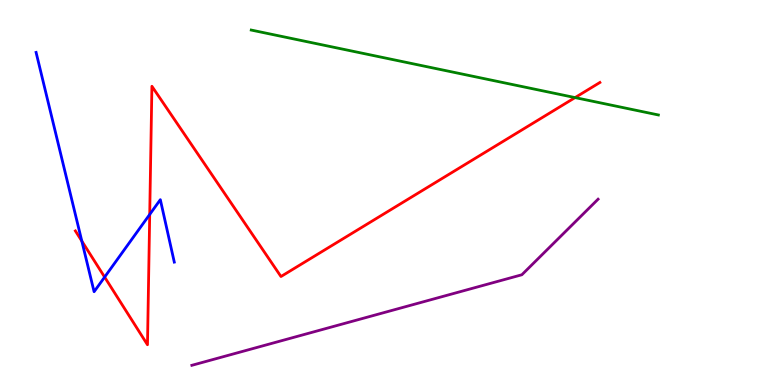[{'lines': ['blue', 'red'], 'intersections': [{'x': 1.06, 'y': 3.74}, {'x': 1.35, 'y': 2.8}, {'x': 1.93, 'y': 4.43}]}, {'lines': ['green', 'red'], 'intersections': [{'x': 7.42, 'y': 7.47}]}, {'lines': ['purple', 'red'], 'intersections': []}, {'lines': ['blue', 'green'], 'intersections': []}, {'lines': ['blue', 'purple'], 'intersections': []}, {'lines': ['green', 'purple'], 'intersections': []}]